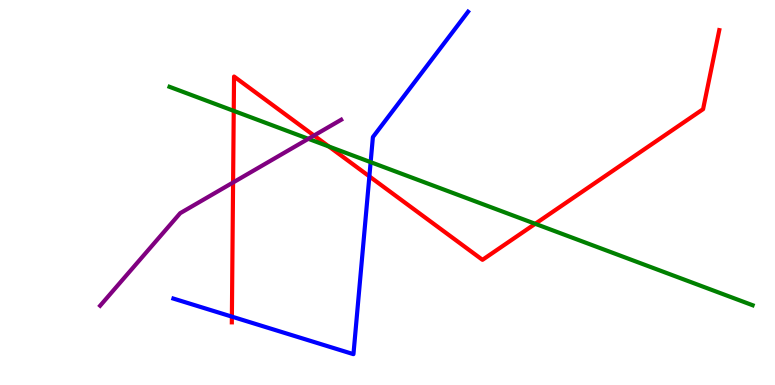[{'lines': ['blue', 'red'], 'intersections': [{'x': 2.99, 'y': 1.78}, {'x': 4.77, 'y': 5.42}]}, {'lines': ['green', 'red'], 'intersections': [{'x': 3.02, 'y': 7.12}, {'x': 4.24, 'y': 6.19}, {'x': 6.91, 'y': 4.19}]}, {'lines': ['purple', 'red'], 'intersections': [{'x': 3.01, 'y': 5.26}, {'x': 4.05, 'y': 6.48}]}, {'lines': ['blue', 'green'], 'intersections': [{'x': 4.78, 'y': 5.79}]}, {'lines': ['blue', 'purple'], 'intersections': []}, {'lines': ['green', 'purple'], 'intersections': [{'x': 3.98, 'y': 6.39}]}]